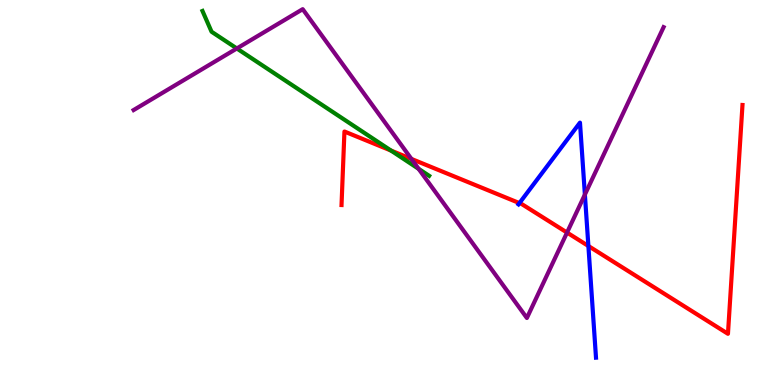[{'lines': ['blue', 'red'], 'intersections': [{'x': 6.7, 'y': 4.72}, {'x': 7.59, 'y': 3.61}]}, {'lines': ['green', 'red'], 'intersections': [{'x': 5.05, 'y': 6.09}]}, {'lines': ['purple', 'red'], 'intersections': [{'x': 5.31, 'y': 5.87}, {'x': 7.32, 'y': 3.96}]}, {'lines': ['blue', 'green'], 'intersections': []}, {'lines': ['blue', 'purple'], 'intersections': [{'x': 7.55, 'y': 4.95}]}, {'lines': ['green', 'purple'], 'intersections': [{'x': 3.06, 'y': 8.74}, {'x': 5.4, 'y': 5.61}]}]